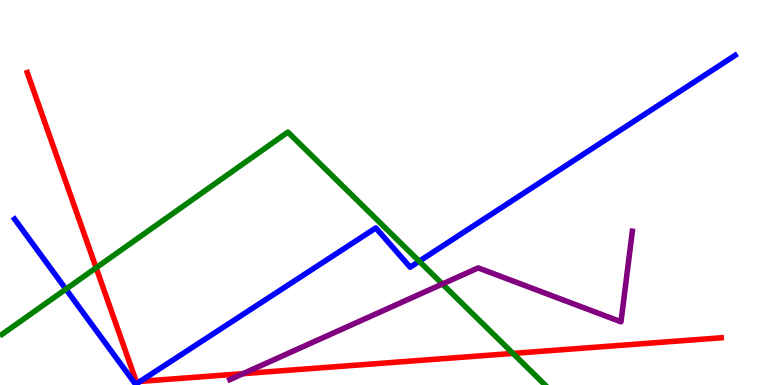[{'lines': ['blue', 'red'], 'intersections': [{'x': 1.81, 'y': 0.0938}]}, {'lines': ['green', 'red'], 'intersections': [{'x': 1.24, 'y': 3.04}, {'x': 6.62, 'y': 0.821}]}, {'lines': ['purple', 'red'], 'intersections': [{'x': 3.14, 'y': 0.294}]}, {'lines': ['blue', 'green'], 'intersections': [{'x': 0.85, 'y': 2.49}, {'x': 5.41, 'y': 3.21}]}, {'lines': ['blue', 'purple'], 'intersections': []}, {'lines': ['green', 'purple'], 'intersections': [{'x': 5.71, 'y': 2.62}]}]